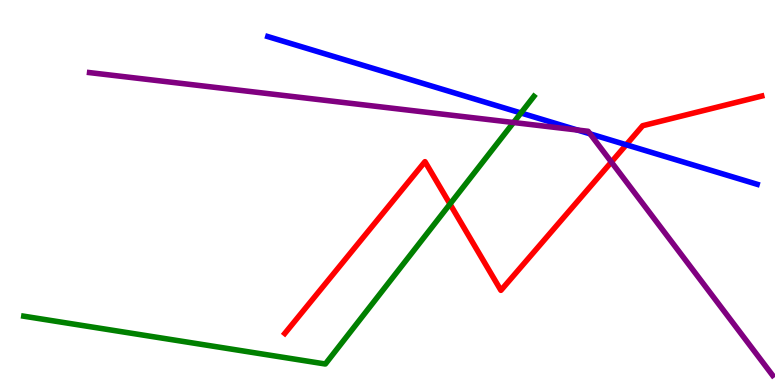[{'lines': ['blue', 'red'], 'intersections': [{'x': 8.08, 'y': 6.24}]}, {'lines': ['green', 'red'], 'intersections': [{'x': 5.81, 'y': 4.7}]}, {'lines': ['purple', 'red'], 'intersections': [{'x': 7.89, 'y': 5.79}]}, {'lines': ['blue', 'green'], 'intersections': [{'x': 6.72, 'y': 7.07}]}, {'lines': ['blue', 'purple'], 'intersections': [{'x': 7.45, 'y': 6.62}, {'x': 7.61, 'y': 6.52}]}, {'lines': ['green', 'purple'], 'intersections': [{'x': 6.63, 'y': 6.82}]}]